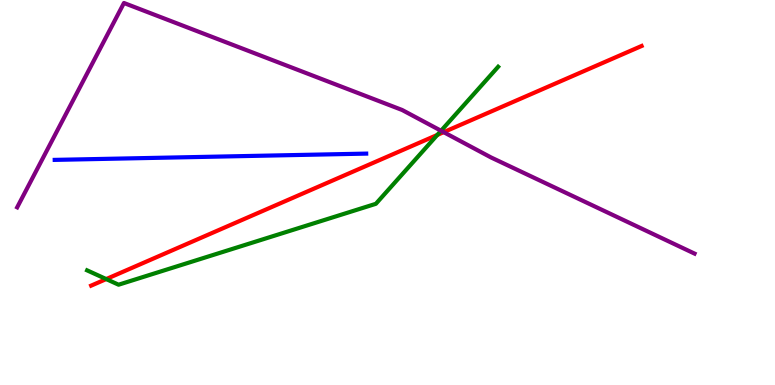[{'lines': ['blue', 'red'], 'intersections': []}, {'lines': ['green', 'red'], 'intersections': [{'x': 1.37, 'y': 2.75}, {'x': 5.64, 'y': 6.5}]}, {'lines': ['purple', 'red'], 'intersections': [{'x': 5.72, 'y': 6.57}]}, {'lines': ['blue', 'green'], 'intersections': []}, {'lines': ['blue', 'purple'], 'intersections': []}, {'lines': ['green', 'purple'], 'intersections': [{'x': 5.69, 'y': 6.6}]}]